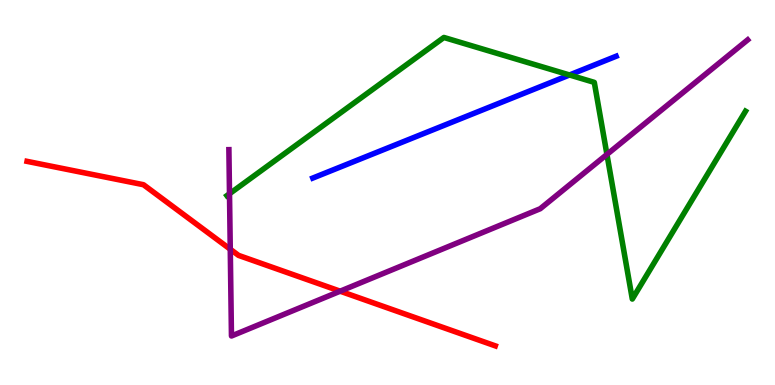[{'lines': ['blue', 'red'], 'intersections': []}, {'lines': ['green', 'red'], 'intersections': []}, {'lines': ['purple', 'red'], 'intersections': [{'x': 2.97, 'y': 3.53}, {'x': 4.39, 'y': 2.44}]}, {'lines': ['blue', 'green'], 'intersections': [{'x': 7.35, 'y': 8.05}]}, {'lines': ['blue', 'purple'], 'intersections': []}, {'lines': ['green', 'purple'], 'intersections': [{'x': 2.96, 'y': 4.97}, {'x': 7.83, 'y': 5.99}]}]